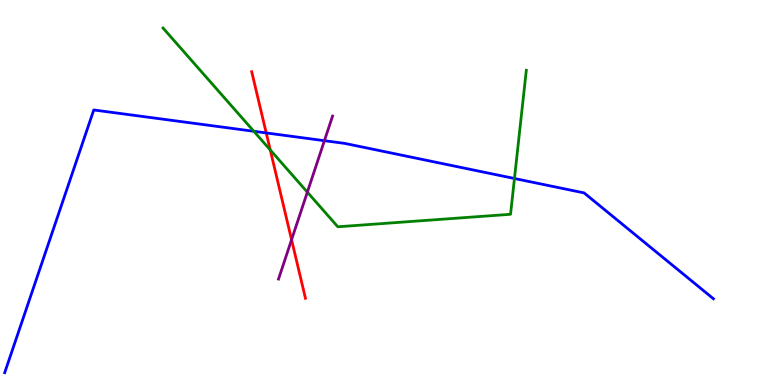[{'lines': ['blue', 'red'], 'intersections': [{'x': 3.44, 'y': 6.55}]}, {'lines': ['green', 'red'], 'intersections': [{'x': 3.49, 'y': 6.1}]}, {'lines': ['purple', 'red'], 'intersections': [{'x': 3.76, 'y': 3.77}]}, {'lines': ['blue', 'green'], 'intersections': [{'x': 3.28, 'y': 6.59}, {'x': 6.64, 'y': 5.36}]}, {'lines': ['blue', 'purple'], 'intersections': [{'x': 4.19, 'y': 6.35}]}, {'lines': ['green', 'purple'], 'intersections': [{'x': 3.97, 'y': 5.01}]}]